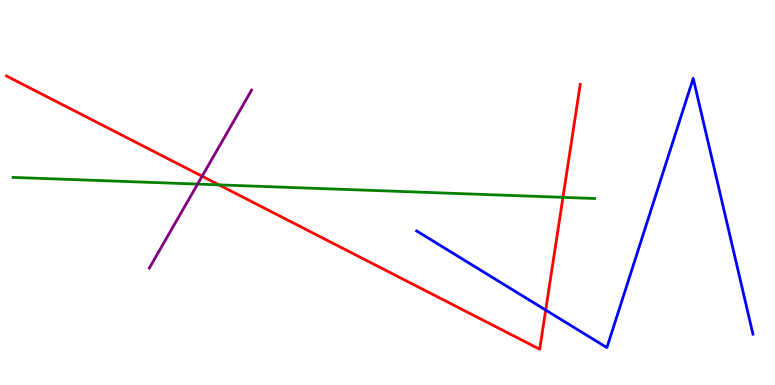[{'lines': ['blue', 'red'], 'intersections': [{'x': 7.04, 'y': 1.95}]}, {'lines': ['green', 'red'], 'intersections': [{'x': 2.83, 'y': 5.2}, {'x': 7.26, 'y': 4.87}]}, {'lines': ['purple', 'red'], 'intersections': [{'x': 2.61, 'y': 5.42}]}, {'lines': ['blue', 'green'], 'intersections': []}, {'lines': ['blue', 'purple'], 'intersections': []}, {'lines': ['green', 'purple'], 'intersections': [{'x': 2.55, 'y': 5.22}]}]